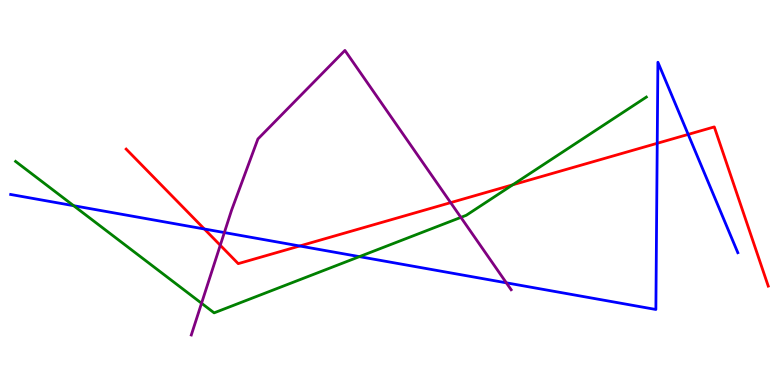[{'lines': ['blue', 'red'], 'intersections': [{'x': 2.64, 'y': 4.05}, {'x': 3.87, 'y': 3.61}, {'x': 8.48, 'y': 6.28}, {'x': 8.88, 'y': 6.51}]}, {'lines': ['green', 'red'], 'intersections': [{'x': 6.62, 'y': 5.2}]}, {'lines': ['purple', 'red'], 'intersections': [{'x': 2.84, 'y': 3.63}, {'x': 5.81, 'y': 4.74}]}, {'lines': ['blue', 'green'], 'intersections': [{'x': 0.95, 'y': 4.66}, {'x': 4.64, 'y': 3.33}]}, {'lines': ['blue', 'purple'], 'intersections': [{'x': 2.89, 'y': 3.96}, {'x': 6.53, 'y': 2.65}]}, {'lines': ['green', 'purple'], 'intersections': [{'x': 2.6, 'y': 2.12}, {'x': 5.95, 'y': 4.35}]}]